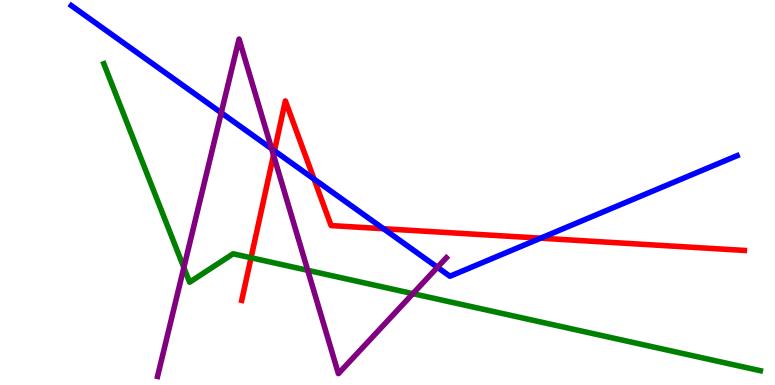[{'lines': ['blue', 'red'], 'intersections': [{'x': 3.54, 'y': 6.08}, {'x': 4.05, 'y': 5.35}, {'x': 4.95, 'y': 4.06}, {'x': 6.98, 'y': 3.81}]}, {'lines': ['green', 'red'], 'intersections': [{'x': 3.24, 'y': 3.3}]}, {'lines': ['purple', 'red'], 'intersections': [{'x': 3.53, 'y': 5.97}]}, {'lines': ['blue', 'green'], 'intersections': []}, {'lines': ['blue', 'purple'], 'intersections': [{'x': 2.85, 'y': 7.07}, {'x': 3.5, 'y': 6.14}, {'x': 5.64, 'y': 3.06}]}, {'lines': ['green', 'purple'], 'intersections': [{'x': 2.37, 'y': 3.05}, {'x': 3.97, 'y': 2.98}, {'x': 5.33, 'y': 2.37}]}]